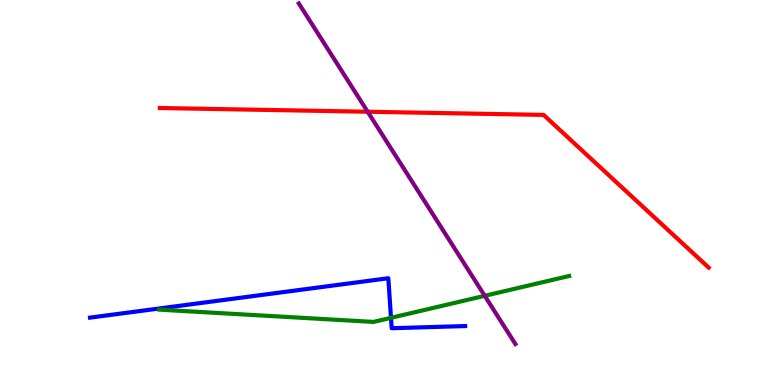[{'lines': ['blue', 'red'], 'intersections': []}, {'lines': ['green', 'red'], 'intersections': []}, {'lines': ['purple', 'red'], 'intersections': [{'x': 4.74, 'y': 7.1}]}, {'lines': ['blue', 'green'], 'intersections': [{'x': 5.05, 'y': 1.74}]}, {'lines': ['blue', 'purple'], 'intersections': []}, {'lines': ['green', 'purple'], 'intersections': [{'x': 6.25, 'y': 2.32}]}]